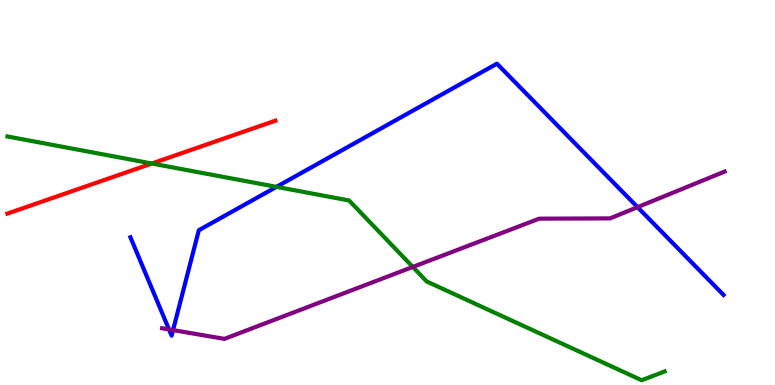[{'lines': ['blue', 'red'], 'intersections': []}, {'lines': ['green', 'red'], 'intersections': [{'x': 1.96, 'y': 5.75}]}, {'lines': ['purple', 'red'], 'intersections': []}, {'lines': ['blue', 'green'], 'intersections': [{'x': 3.57, 'y': 5.15}]}, {'lines': ['blue', 'purple'], 'intersections': [{'x': 2.18, 'y': 1.44}, {'x': 2.23, 'y': 1.43}, {'x': 8.23, 'y': 4.62}]}, {'lines': ['green', 'purple'], 'intersections': [{'x': 5.33, 'y': 3.07}]}]